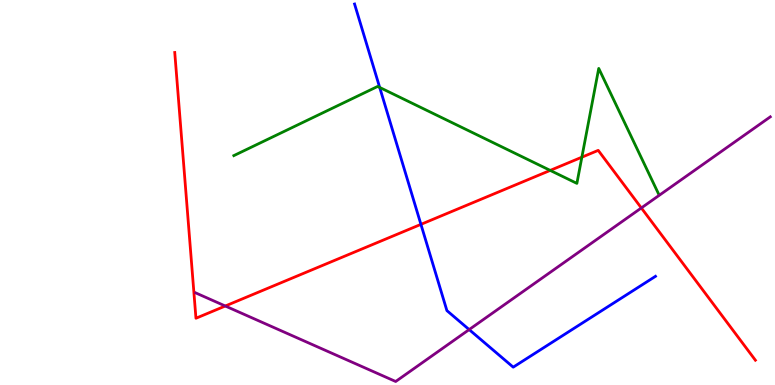[{'lines': ['blue', 'red'], 'intersections': [{'x': 5.43, 'y': 4.17}]}, {'lines': ['green', 'red'], 'intersections': [{'x': 7.1, 'y': 5.57}, {'x': 7.51, 'y': 5.92}]}, {'lines': ['purple', 'red'], 'intersections': [{'x': 2.91, 'y': 2.05}, {'x': 8.28, 'y': 4.6}]}, {'lines': ['blue', 'green'], 'intersections': [{'x': 4.9, 'y': 7.73}]}, {'lines': ['blue', 'purple'], 'intersections': [{'x': 6.05, 'y': 1.44}]}, {'lines': ['green', 'purple'], 'intersections': []}]